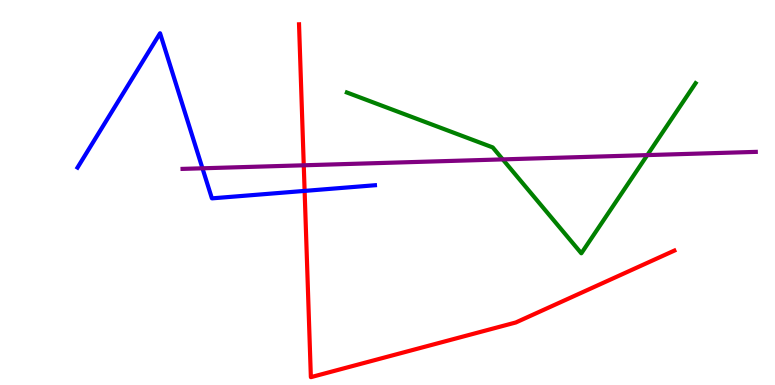[{'lines': ['blue', 'red'], 'intersections': [{'x': 3.93, 'y': 5.04}]}, {'lines': ['green', 'red'], 'intersections': []}, {'lines': ['purple', 'red'], 'intersections': [{'x': 3.92, 'y': 5.71}]}, {'lines': ['blue', 'green'], 'intersections': []}, {'lines': ['blue', 'purple'], 'intersections': [{'x': 2.61, 'y': 5.63}]}, {'lines': ['green', 'purple'], 'intersections': [{'x': 6.49, 'y': 5.86}, {'x': 8.35, 'y': 5.97}]}]